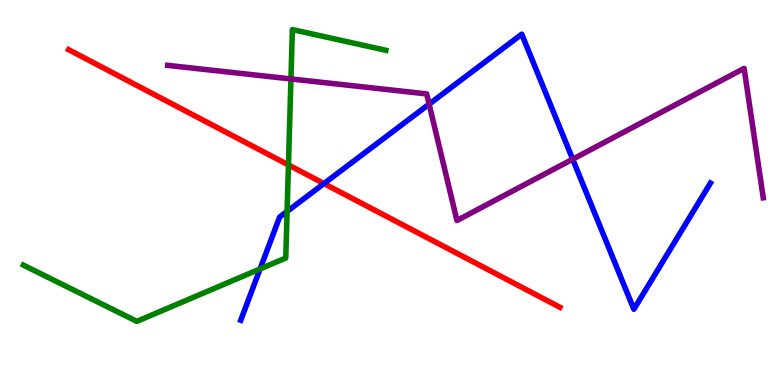[{'lines': ['blue', 'red'], 'intersections': [{'x': 4.18, 'y': 5.23}]}, {'lines': ['green', 'red'], 'intersections': [{'x': 3.72, 'y': 5.72}]}, {'lines': ['purple', 'red'], 'intersections': []}, {'lines': ['blue', 'green'], 'intersections': [{'x': 3.36, 'y': 3.01}, {'x': 3.7, 'y': 4.51}]}, {'lines': ['blue', 'purple'], 'intersections': [{'x': 5.54, 'y': 7.29}, {'x': 7.39, 'y': 5.87}]}, {'lines': ['green', 'purple'], 'intersections': [{'x': 3.75, 'y': 7.95}]}]